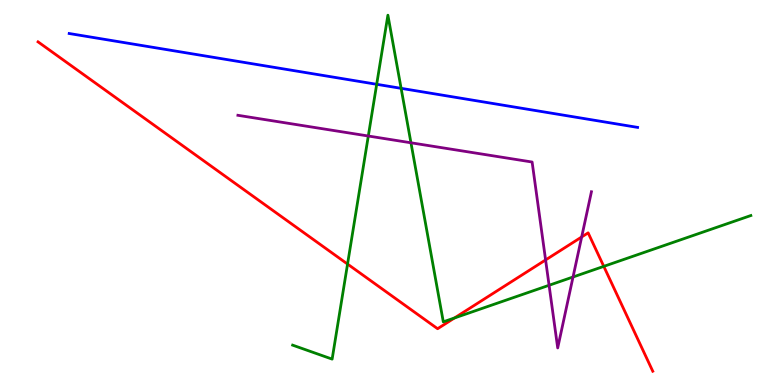[{'lines': ['blue', 'red'], 'intersections': []}, {'lines': ['green', 'red'], 'intersections': [{'x': 4.48, 'y': 3.14}, {'x': 5.86, 'y': 1.74}, {'x': 7.79, 'y': 3.08}]}, {'lines': ['purple', 'red'], 'intersections': [{'x': 7.04, 'y': 3.25}, {'x': 7.51, 'y': 3.84}]}, {'lines': ['blue', 'green'], 'intersections': [{'x': 4.86, 'y': 7.81}, {'x': 5.18, 'y': 7.71}]}, {'lines': ['blue', 'purple'], 'intersections': []}, {'lines': ['green', 'purple'], 'intersections': [{'x': 4.75, 'y': 6.47}, {'x': 5.3, 'y': 6.29}, {'x': 7.08, 'y': 2.59}, {'x': 7.39, 'y': 2.81}]}]